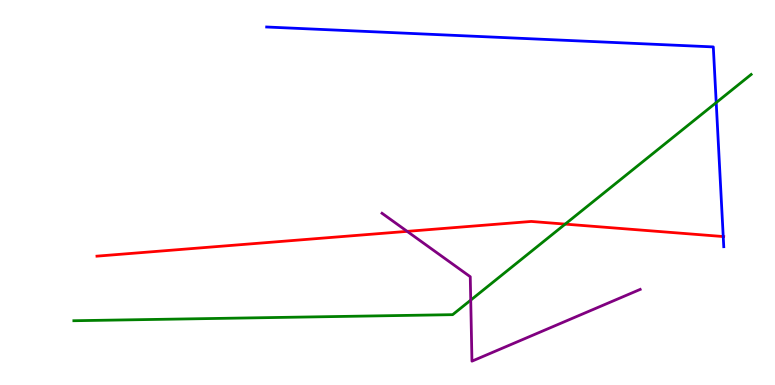[{'lines': ['blue', 'red'], 'intersections': [{'x': 9.33, 'y': 3.86}]}, {'lines': ['green', 'red'], 'intersections': [{'x': 7.29, 'y': 4.18}]}, {'lines': ['purple', 'red'], 'intersections': [{'x': 5.25, 'y': 3.99}]}, {'lines': ['blue', 'green'], 'intersections': [{'x': 9.24, 'y': 7.34}]}, {'lines': ['blue', 'purple'], 'intersections': []}, {'lines': ['green', 'purple'], 'intersections': [{'x': 6.07, 'y': 2.2}]}]